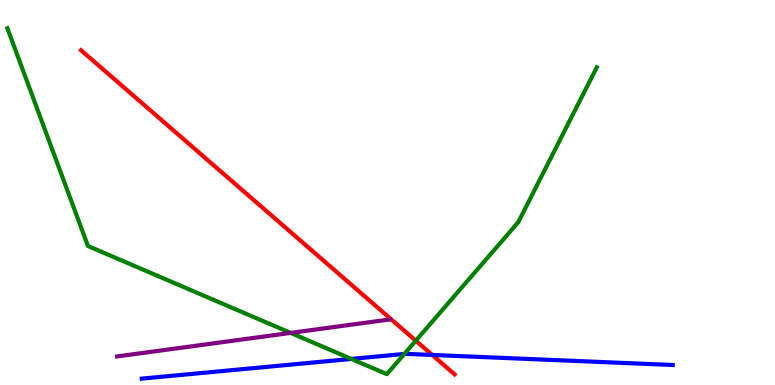[{'lines': ['blue', 'red'], 'intersections': [{'x': 5.58, 'y': 0.781}]}, {'lines': ['green', 'red'], 'intersections': [{'x': 5.37, 'y': 1.15}]}, {'lines': ['purple', 'red'], 'intersections': []}, {'lines': ['blue', 'green'], 'intersections': [{'x': 4.53, 'y': 0.677}, {'x': 5.22, 'y': 0.807}]}, {'lines': ['blue', 'purple'], 'intersections': []}, {'lines': ['green', 'purple'], 'intersections': [{'x': 3.75, 'y': 1.35}]}]